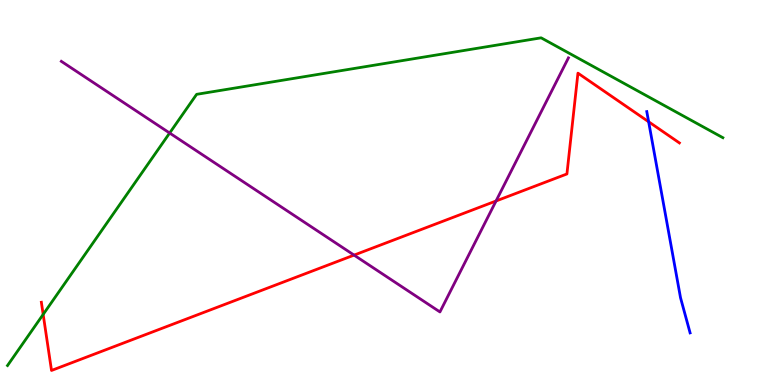[{'lines': ['blue', 'red'], 'intersections': [{'x': 8.37, 'y': 6.84}]}, {'lines': ['green', 'red'], 'intersections': [{'x': 0.557, 'y': 1.83}]}, {'lines': ['purple', 'red'], 'intersections': [{'x': 4.57, 'y': 3.37}, {'x': 6.4, 'y': 4.78}]}, {'lines': ['blue', 'green'], 'intersections': []}, {'lines': ['blue', 'purple'], 'intersections': []}, {'lines': ['green', 'purple'], 'intersections': [{'x': 2.19, 'y': 6.54}]}]